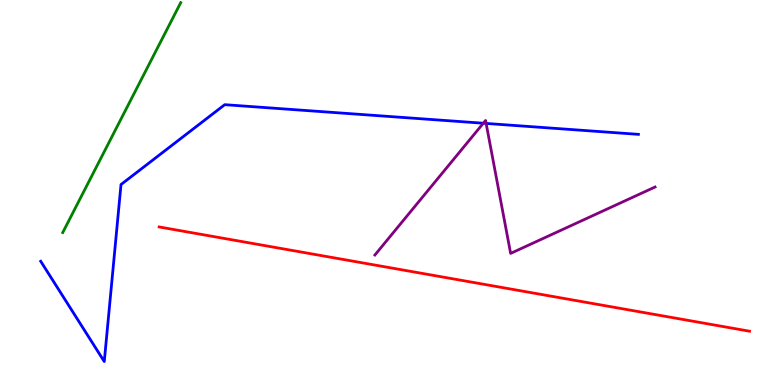[{'lines': ['blue', 'red'], 'intersections': []}, {'lines': ['green', 'red'], 'intersections': []}, {'lines': ['purple', 'red'], 'intersections': []}, {'lines': ['blue', 'green'], 'intersections': []}, {'lines': ['blue', 'purple'], 'intersections': [{'x': 6.24, 'y': 6.8}, {'x': 6.27, 'y': 6.79}]}, {'lines': ['green', 'purple'], 'intersections': []}]